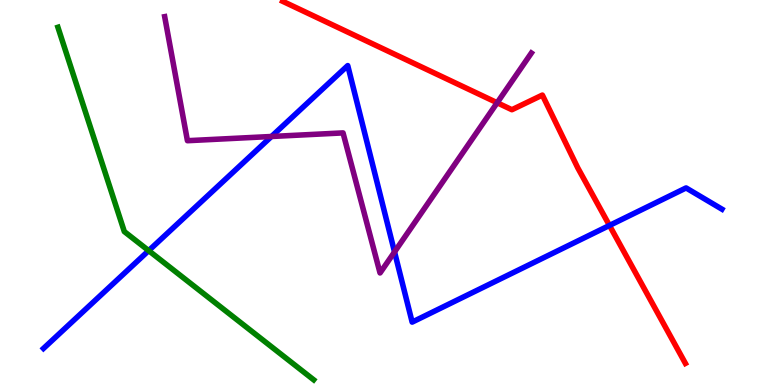[{'lines': ['blue', 'red'], 'intersections': [{'x': 7.86, 'y': 4.14}]}, {'lines': ['green', 'red'], 'intersections': []}, {'lines': ['purple', 'red'], 'intersections': [{'x': 6.42, 'y': 7.33}]}, {'lines': ['blue', 'green'], 'intersections': [{'x': 1.92, 'y': 3.49}]}, {'lines': ['blue', 'purple'], 'intersections': [{'x': 3.5, 'y': 6.45}, {'x': 5.09, 'y': 3.46}]}, {'lines': ['green', 'purple'], 'intersections': []}]